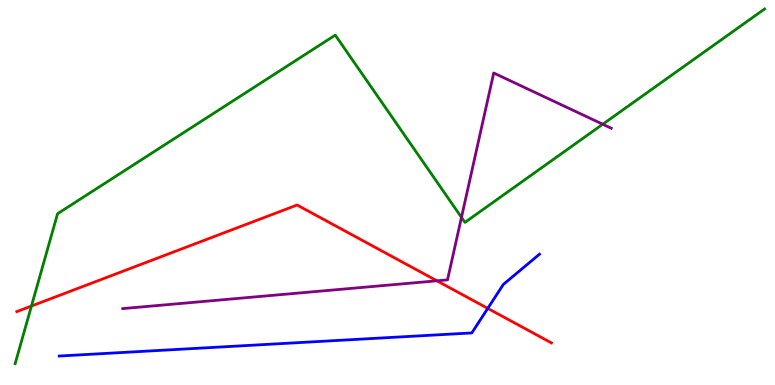[{'lines': ['blue', 'red'], 'intersections': [{'x': 6.29, 'y': 1.99}]}, {'lines': ['green', 'red'], 'intersections': [{'x': 0.406, 'y': 2.05}]}, {'lines': ['purple', 'red'], 'intersections': [{'x': 5.64, 'y': 2.71}]}, {'lines': ['blue', 'green'], 'intersections': []}, {'lines': ['blue', 'purple'], 'intersections': []}, {'lines': ['green', 'purple'], 'intersections': [{'x': 5.95, 'y': 4.35}, {'x': 7.78, 'y': 6.77}]}]